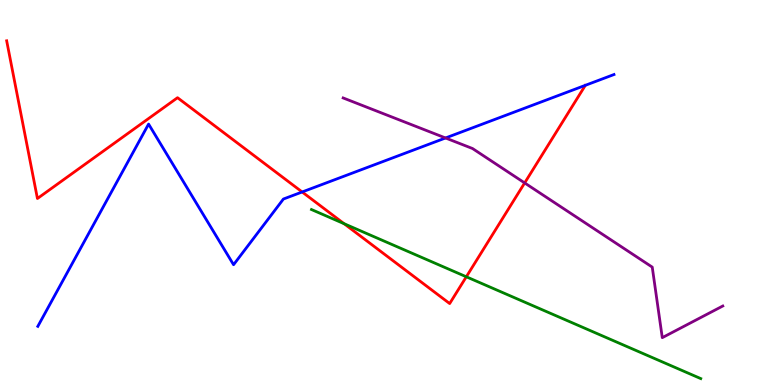[{'lines': ['blue', 'red'], 'intersections': [{'x': 3.9, 'y': 5.01}]}, {'lines': ['green', 'red'], 'intersections': [{'x': 4.44, 'y': 4.19}, {'x': 6.02, 'y': 2.81}]}, {'lines': ['purple', 'red'], 'intersections': [{'x': 6.77, 'y': 5.25}]}, {'lines': ['blue', 'green'], 'intersections': []}, {'lines': ['blue', 'purple'], 'intersections': [{'x': 5.75, 'y': 6.42}]}, {'lines': ['green', 'purple'], 'intersections': []}]